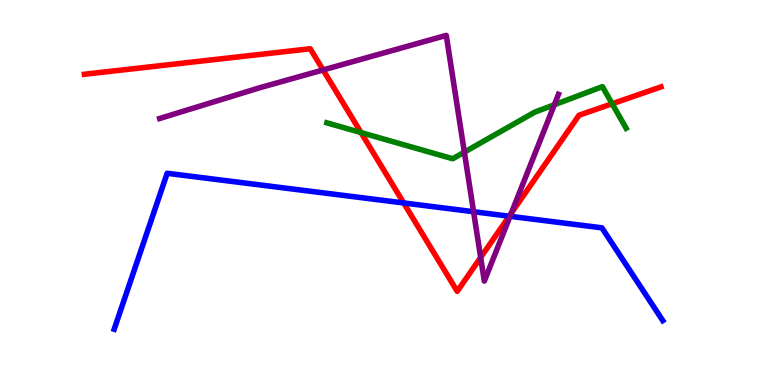[{'lines': ['blue', 'red'], 'intersections': [{'x': 5.21, 'y': 4.73}, {'x': 6.57, 'y': 4.38}]}, {'lines': ['green', 'red'], 'intersections': [{'x': 4.66, 'y': 6.56}, {'x': 7.9, 'y': 7.3}]}, {'lines': ['purple', 'red'], 'intersections': [{'x': 4.17, 'y': 8.18}, {'x': 6.2, 'y': 3.31}, {'x': 6.6, 'y': 4.46}]}, {'lines': ['blue', 'green'], 'intersections': []}, {'lines': ['blue', 'purple'], 'intersections': [{'x': 6.11, 'y': 4.5}, {'x': 6.58, 'y': 4.38}]}, {'lines': ['green', 'purple'], 'intersections': [{'x': 5.99, 'y': 6.05}, {'x': 7.15, 'y': 7.28}]}]